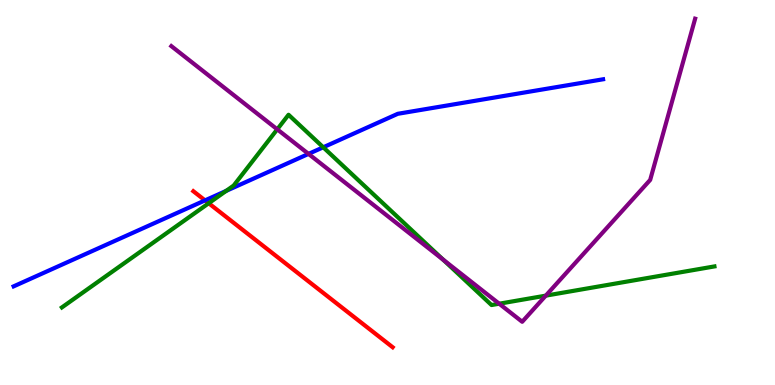[{'lines': ['blue', 'red'], 'intersections': [{'x': 2.65, 'y': 4.8}]}, {'lines': ['green', 'red'], 'intersections': [{'x': 2.69, 'y': 4.72}]}, {'lines': ['purple', 'red'], 'intersections': []}, {'lines': ['blue', 'green'], 'intersections': [{'x': 2.92, 'y': 5.04}, {'x': 4.17, 'y': 6.17}]}, {'lines': ['blue', 'purple'], 'intersections': [{'x': 3.98, 'y': 6.0}]}, {'lines': ['green', 'purple'], 'intersections': [{'x': 3.58, 'y': 6.64}, {'x': 5.72, 'y': 3.26}, {'x': 6.44, 'y': 2.11}, {'x': 7.04, 'y': 2.32}]}]